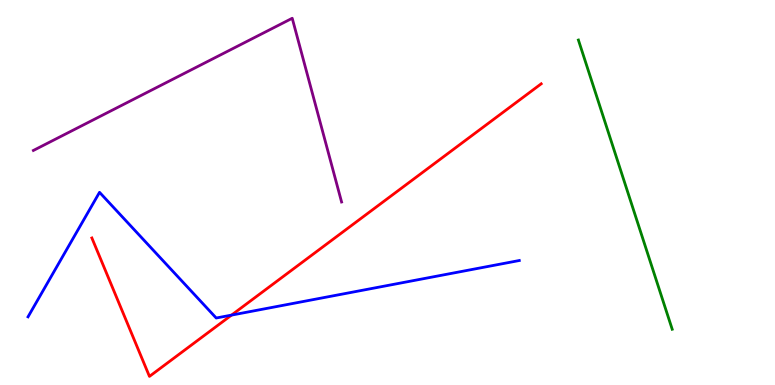[{'lines': ['blue', 'red'], 'intersections': [{'x': 2.99, 'y': 1.82}]}, {'lines': ['green', 'red'], 'intersections': []}, {'lines': ['purple', 'red'], 'intersections': []}, {'lines': ['blue', 'green'], 'intersections': []}, {'lines': ['blue', 'purple'], 'intersections': []}, {'lines': ['green', 'purple'], 'intersections': []}]